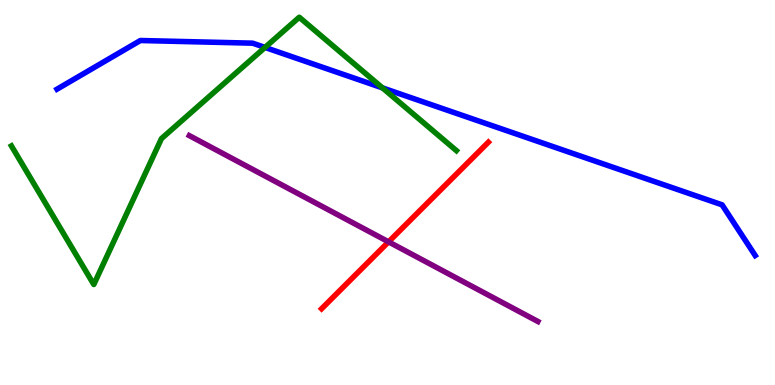[{'lines': ['blue', 'red'], 'intersections': []}, {'lines': ['green', 'red'], 'intersections': []}, {'lines': ['purple', 'red'], 'intersections': [{'x': 5.01, 'y': 3.72}]}, {'lines': ['blue', 'green'], 'intersections': [{'x': 3.42, 'y': 8.77}, {'x': 4.94, 'y': 7.72}]}, {'lines': ['blue', 'purple'], 'intersections': []}, {'lines': ['green', 'purple'], 'intersections': []}]